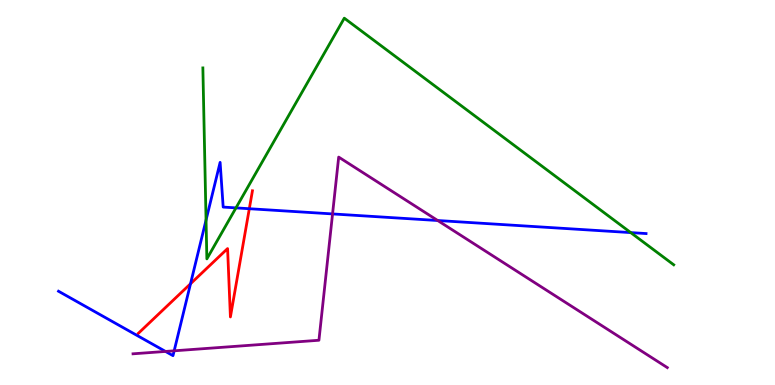[{'lines': ['blue', 'red'], 'intersections': [{'x': 2.46, 'y': 2.63}, {'x': 3.22, 'y': 4.58}]}, {'lines': ['green', 'red'], 'intersections': []}, {'lines': ['purple', 'red'], 'intersections': []}, {'lines': ['blue', 'green'], 'intersections': [{'x': 2.66, 'y': 4.28}, {'x': 3.04, 'y': 4.6}, {'x': 8.14, 'y': 3.96}]}, {'lines': ['blue', 'purple'], 'intersections': [{'x': 2.14, 'y': 0.872}, {'x': 2.25, 'y': 0.888}, {'x': 4.29, 'y': 4.44}, {'x': 5.65, 'y': 4.27}]}, {'lines': ['green', 'purple'], 'intersections': []}]